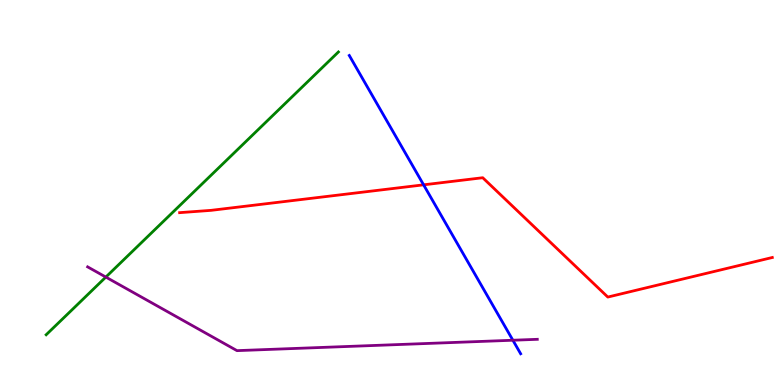[{'lines': ['blue', 'red'], 'intersections': [{'x': 5.47, 'y': 5.2}]}, {'lines': ['green', 'red'], 'intersections': []}, {'lines': ['purple', 'red'], 'intersections': []}, {'lines': ['blue', 'green'], 'intersections': []}, {'lines': ['blue', 'purple'], 'intersections': [{'x': 6.62, 'y': 1.16}]}, {'lines': ['green', 'purple'], 'intersections': [{'x': 1.37, 'y': 2.8}]}]